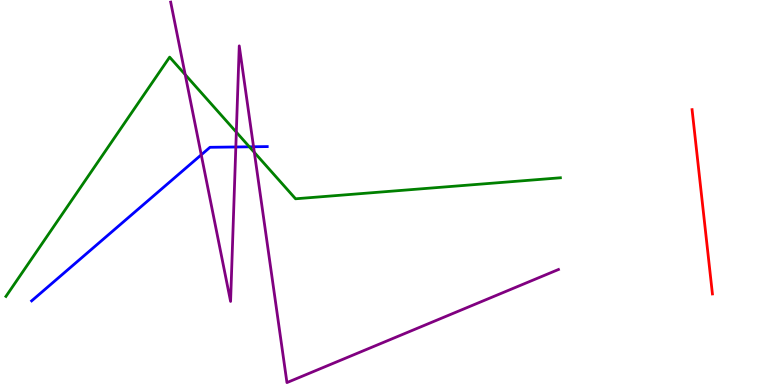[{'lines': ['blue', 'red'], 'intersections': []}, {'lines': ['green', 'red'], 'intersections': []}, {'lines': ['purple', 'red'], 'intersections': []}, {'lines': ['blue', 'green'], 'intersections': [{'x': 3.22, 'y': 6.19}]}, {'lines': ['blue', 'purple'], 'intersections': [{'x': 2.6, 'y': 5.98}, {'x': 3.04, 'y': 6.18}, {'x': 3.27, 'y': 6.19}]}, {'lines': ['green', 'purple'], 'intersections': [{'x': 2.39, 'y': 8.06}, {'x': 3.05, 'y': 6.57}, {'x': 3.28, 'y': 6.04}]}]